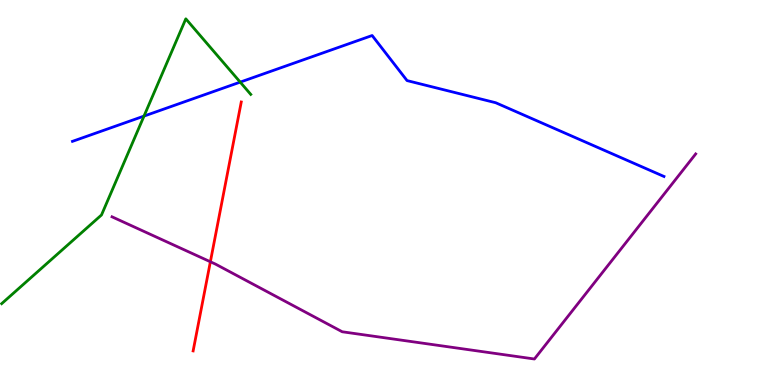[{'lines': ['blue', 'red'], 'intersections': []}, {'lines': ['green', 'red'], 'intersections': []}, {'lines': ['purple', 'red'], 'intersections': [{'x': 2.71, 'y': 3.2}]}, {'lines': ['blue', 'green'], 'intersections': [{'x': 1.86, 'y': 6.98}, {'x': 3.1, 'y': 7.87}]}, {'lines': ['blue', 'purple'], 'intersections': []}, {'lines': ['green', 'purple'], 'intersections': []}]